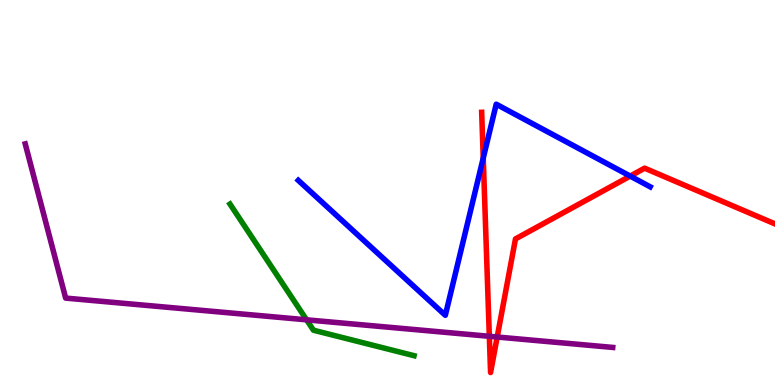[{'lines': ['blue', 'red'], 'intersections': [{'x': 6.24, 'y': 5.89}, {'x': 8.13, 'y': 5.43}]}, {'lines': ['green', 'red'], 'intersections': []}, {'lines': ['purple', 'red'], 'intersections': [{'x': 6.31, 'y': 1.26}, {'x': 6.42, 'y': 1.25}]}, {'lines': ['blue', 'green'], 'intersections': []}, {'lines': ['blue', 'purple'], 'intersections': []}, {'lines': ['green', 'purple'], 'intersections': [{'x': 3.96, 'y': 1.69}]}]